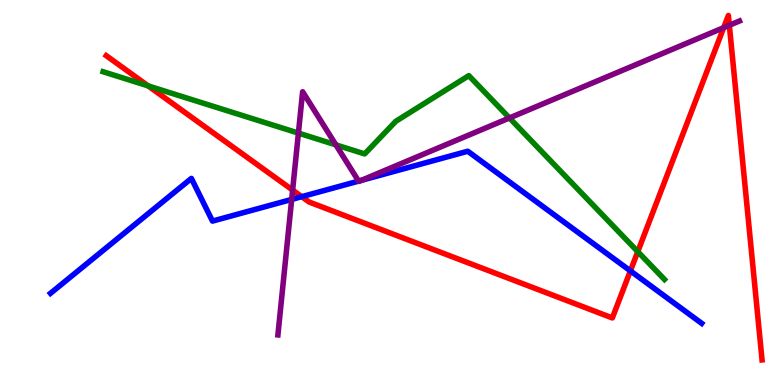[{'lines': ['blue', 'red'], 'intersections': [{'x': 3.89, 'y': 4.89}, {'x': 8.13, 'y': 2.96}]}, {'lines': ['green', 'red'], 'intersections': [{'x': 1.91, 'y': 7.77}, {'x': 8.23, 'y': 3.46}]}, {'lines': ['purple', 'red'], 'intersections': [{'x': 3.78, 'y': 5.06}, {'x': 9.34, 'y': 9.28}, {'x': 9.41, 'y': 9.34}]}, {'lines': ['blue', 'green'], 'intersections': []}, {'lines': ['blue', 'purple'], 'intersections': [{'x': 3.76, 'y': 4.82}, {'x': 4.63, 'y': 5.3}, {'x': 4.66, 'y': 5.32}]}, {'lines': ['green', 'purple'], 'intersections': [{'x': 3.85, 'y': 6.54}, {'x': 4.33, 'y': 6.24}, {'x': 6.57, 'y': 6.94}]}]